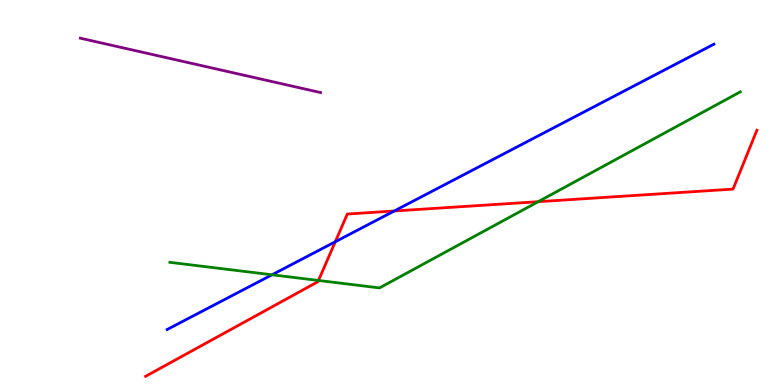[{'lines': ['blue', 'red'], 'intersections': [{'x': 4.33, 'y': 3.72}, {'x': 5.09, 'y': 4.52}]}, {'lines': ['green', 'red'], 'intersections': [{'x': 4.11, 'y': 2.72}, {'x': 6.94, 'y': 4.76}]}, {'lines': ['purple', 'red'], 'intersections': []}, {'lines': ['blue', 'green'], 'intersections': [{'x': 3.51, 'y': 2.86}]}, {'lines': ['blue', 'purple'], 'intersections': []}, {'lines': ['green', 'purple'], 'intersections': []}]